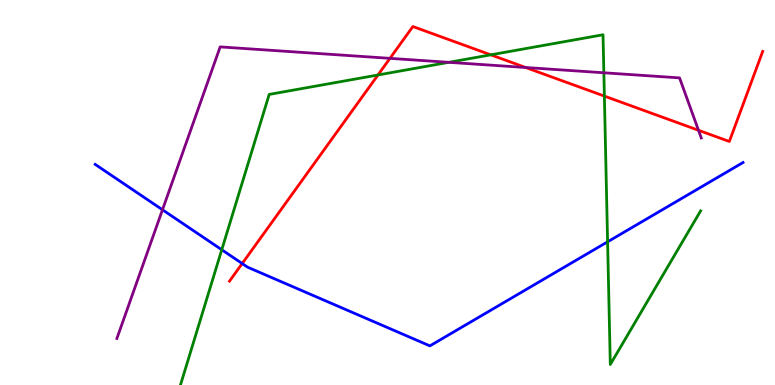[{'lines': ['blue', 'red'], 'intersections': [{'x': 3.13, 'y': 3.15}]}, {'lines': ['green', 'red'], 'intersections': [{'x': 4.88, 'y': 8.05}, {'x': 6.33, 'y': 8.58}, {'x': 7.8, 'y': 7.5}]}, {'lines': ['purple', 'red'], 'intersections': [{'x': 5.03, 'y': 8.48}, {'x': 6.78, 'y': 8.25}, {'x': 9.01, 'y': 6.62}]}, {'lines': ['blue', 'green'], 'intersections': [{'x': 2.86, 'y': 3.51}, {'x': 7.84, 'y': 3.72}]}, {'lines': ['blue', 'purple'], 'intersections': [{'x': 2.1, 'y': 4.55}]}, {'lines': ['green', 'purple'], 'intersections': [{'x': 5.79, 'y': 8.38}, {'x': 7.79, 'y': 8.11}]}]